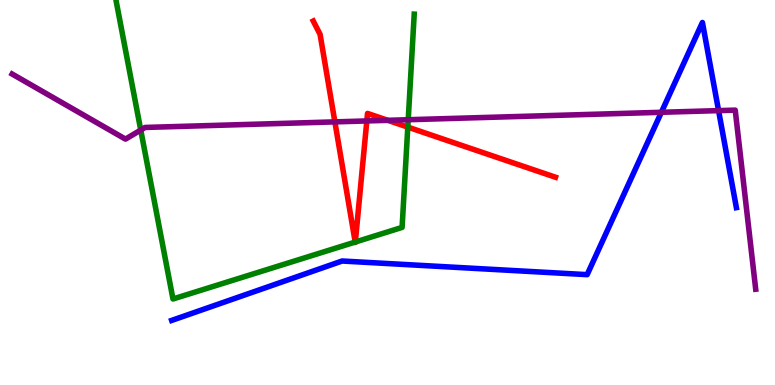[{'lines': ['blue', 'red'], 'intersections': []}, {'lines': ['green', 'red'], 'intersections': [{'x': 4.58, 'y': 3.71}, {'x': 4.58, 'y': 3.71}, {'x': 5.26, 'y': 6.7}]}, {'lines': ['purple', 'red'], 'intersections': [{'x': 4.32, 'y': 6.83}, {'x': 4.73, 'y': 6.86}, {'x': 5.0, 'y': 6.87}]}, {'lines': ['blue', 'green'], 'intersections': []}, {'lines': ['blue', 'purple'], 'intersections': [{'x': 8.53, 'y': 7.08}, {'x': 9.27, 'y': 7.13}]}, {'lines': ['green', 'purple'], 'intersections': [{'x': 1.82, 'y': 6.62}, {'x': 5.27, 'y': 6.89}]}]